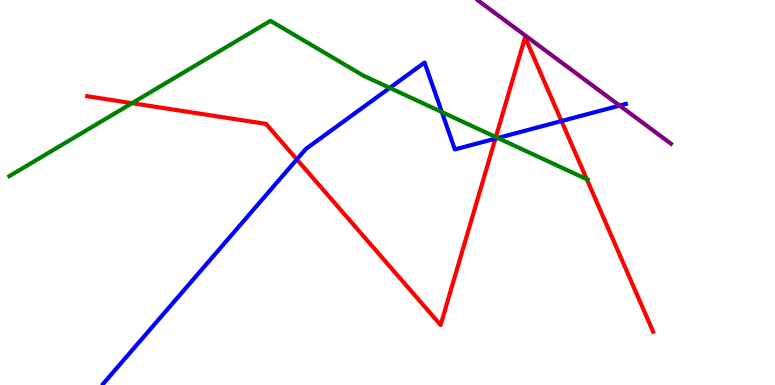[{'lines': ['blue', 'red'], 'intersections': [{'x': 3.83, 'y': 5.86}, {'x': 6.39, 'y': 6.4}, {'x': 7.25, 'y': 6.86}]}, {'lines': ['green', 'red'], 'intersections': [{'x': 1.7, 'y': 7.32}, {'x': 6.4, 'y': 6.44}, {'x': 7.57, 'y': 5.34}]}, {'lines': ['purple', 'red'], 'intersections': []}, {'lines': ['blue', 'green'], 'intersections': [{'x': 5.03, 'y': 7.72}, {'x': 5.7, 'y': 7.09}, {'x': 6.42, 'y': 6.42}]}, {'lines': ['blue', 'purple'], 'intersections': [{'x': 8.0, 'y': 7.26}]}, {'lines': ['green', 'purple'], 'intersections': []}]